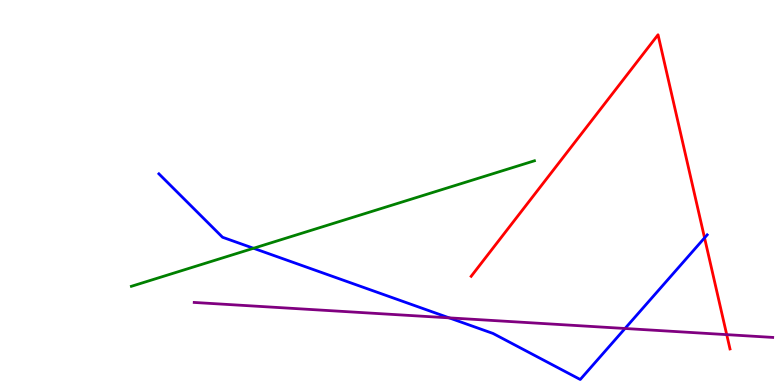[{'lines': ['blue', 'red'], 'intersections': [{'x': 9.09, 'y': 3.82}]}, {'lines': ['green', 'red'], 'intersections': []}, {'lines': ['purple', 'red'], 'intersections': [{'x': 9.38, 'y': 1.31}]}, {'lines': ['blue', 'green'], 'intersections': [{'x': 3.27, 'y': 3.55}]}, {'lines': ['blue', 'purple'], 'intersections': [{'x': 5.8, 'y': 1.74}, {'x': 8.06, 'y': 1.47}]}, {'lines': ['green', 'purple'], 'intersections': []}]